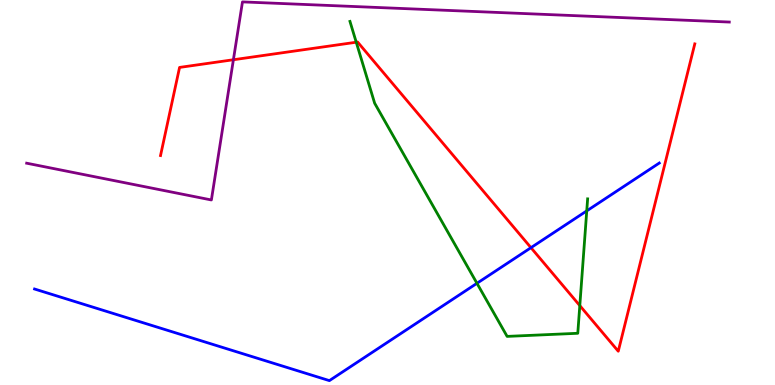[{'lines': ['blue', 'red'], 'intersections': [{'x': 6.85, 'y': 3.57}]}, {'lines': ['green', 'red'], 'intersections': [{'x': 4.6, 'y': 8.9}, {'x': 7.48, 'y': 2.06}]}, {'lines': ['purple', 'red'], 'intersections': [{'x': 3.01, 'y': 8.45}]}, {'lines': ['blue', 'green'], 'intersections': [{'x': 6.15, 'y': 2.64}, {'x': 7.57, 'y': 4.52}]}, {'lines': ['blue', 'purple'], 'intersections': []}, {'lines': ['green', 'purple'], 'intersections': []}]